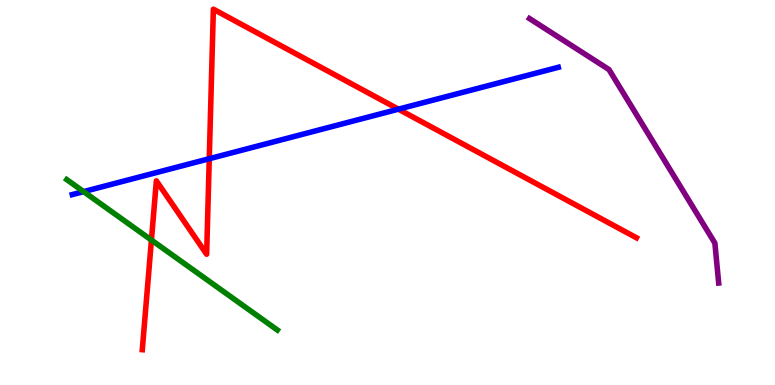[{'lines': ['blue', 'red'], 'intersections': [{'x': 2.7, 'y': 5.88}, {'x': 5.14, 'y': 7.16}]}, {'lines': ['green', 'red'], 'intersections': [{'x': 1.95, 'y': 3.76}]}, {'lines': ['purple', 'red'], 'intersections': []}, {'lines': ['blue', 'green'], 'intersections': [{'x': 1.08, 'y': 5.02}]}, {'lines': ['blue', 'purple'], 'intersections': []}, {'lines': ['green', 'purple'], 'intersections': []}]